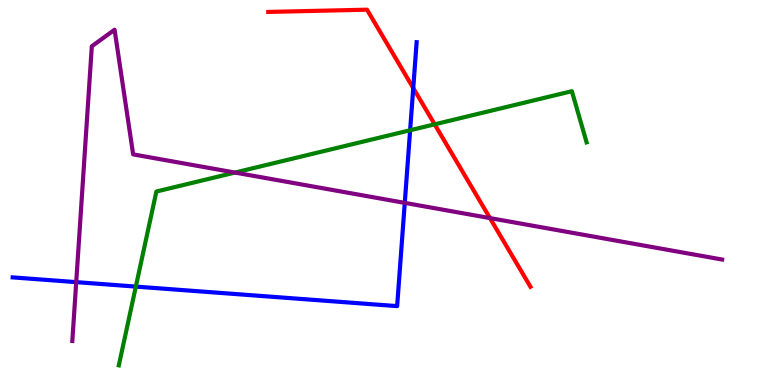[{'lines': ['blue', 'red'], 'intersections': [{'x': 5.33, 'y': 7.71}]}, {'lines': ['green', 'red'], 'intersections': [{'x': 5.61, 'y': 6.77}]}, {'lines': ['purple', 'red'], 'intersections': [{'x': 6.32, 'y': 4.34}]}, {'lines': ['blue', 'green'], 'intersections': [{'x': 1.75, 'y': 2.56}, {'x': 5.29, 'y': 6.62}]}, {'lines': ['blue', 'purple'], 'intersections': [{'x': 0.983, 'y': 2.67}, {'x': 5.22, 'y': 4.73}]}, {'lines': ['green', 'purple'], 'intersections': [{'x': 3.03, 'y': 5.52}]}]